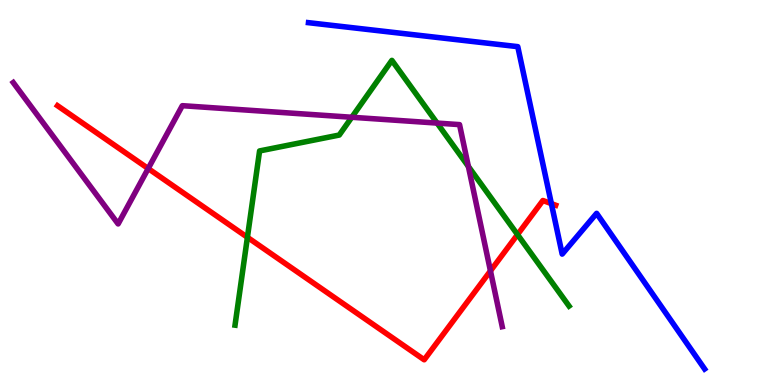[{'lines': ['blue', 'red'], 'intersections': [{'x': 7.11, 'y': 4.71}]}, {'lines': ['green', 'red'], 'intersections': [{'x': 3.19, 'y': 3.84}, {'x': 6.68, 'y': 3.91}]}, {'lines': ['purple', 'red'], 'intersections': [{'x': 1.91, 'y': 5.62}, {'x': 6.33, 'y': 2.96}]}, {'lines': ['blue', 'green'], 'intersections': []}, {'lines': ['blue', 'purple'], 'intersections': []}, {'lines': ['green', 'purple'], 'intersections': [{'x': 4.54, 'y': 6.95}, {'x': 5.64, 'y': 6.8}, {'x': 6.04, 'y': 5.68}]}]